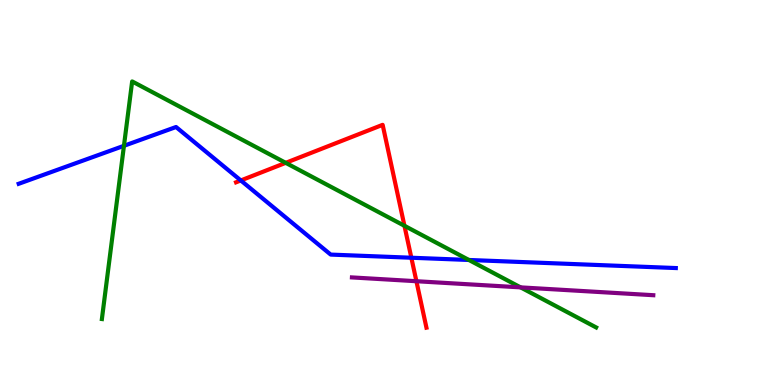[{'lines': ['blue', 'red'], 'intersections': [{'x': 3.11, 'y': 5.31}, {'x': 5.31, 'y': 3.31}]}, {'lines': ['green', 'red'], 'intersections': [{'x': 3.69, 'y': 5.77}, {'x': 5.22, 'y': 4.14}]}, {'lines': ['purple', 'red'], 'intersections': [{'x': 5.37, 'y': 2.7}]}, {'lines': ['blue', 'green'], 'intersections': [{'x': 1.6, 'y': 6.21}, {'x': 6.05, 'y': 3.25}]}, {'lines': ['blue', 'purple'], 'intersections': []}, {'lines': ['green', 'purple'], 'intersections': [{'x': 6.72, 'y': 2.54}]}]